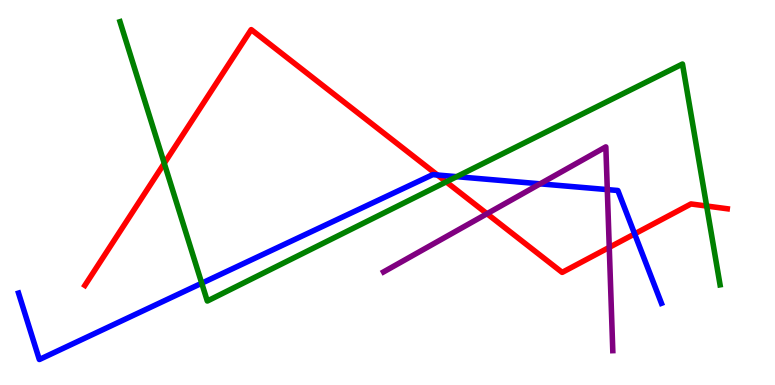[{'lines': ['blue', 'red'], 'intersections': [{'x': 5.64, 'y': 5.45}, {'x': 8.19, 'y': 3.92}]}, {'lines': ['green', 'red'], 'intersections': [{'x': 2.12, 'y': 5.76}, {'x': 5.76, 'y': 5.28}, {'x': 9.12, 'y': 4.65}]}, {'lines': ['purple', 'red'], 'intersections': [{'x': 6.28, 'y': 4.45}, {'x': 7.86, 'y': 3.57}]}, {'lines': ['blue', 'green'], 'intersections': [{'x': 2.6, 'y': 2.64}, {'x': 5.89, 'y': 5.41}]}, {'lines': ['blue', 'purple'], 'intersections': [{'x': 6.97, 'y': 5.23}, {'x': 7.84, 'y': 5.08}]}, {'lines': ['green', 'purple'], 'intersections': []}]